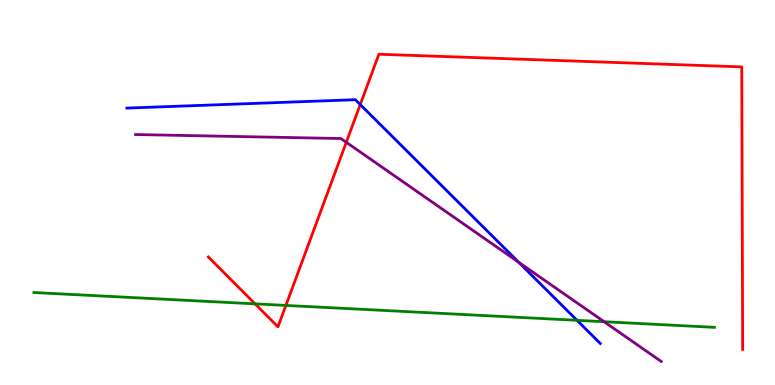[{'lines': ['blue', 'red'], 'intersections': [{'x': 4.65, 'y': 7.28}]}, {'lines': ['green', 'red'], 'intersections': [{'x': 3.29, 'y': 2.11}, {'x': 3.69, 'y': 2.07}]}, {'lines': ['purple', 'red'], 'intersections': [{'x': 4.47, 'y': 6.3}]}, {'lines': ['blue', 'green'], 'intersections': [{'x': 7.45, 'y': 1.68}]}, {'lines': ['blue', 'purple'], 'intersections': [{'x': 6.69, 'y': 3.19}]}, {'lines': ['green', 'purple'], 'intersections': [{'x': 7.79, 'y': 1.64}]}]